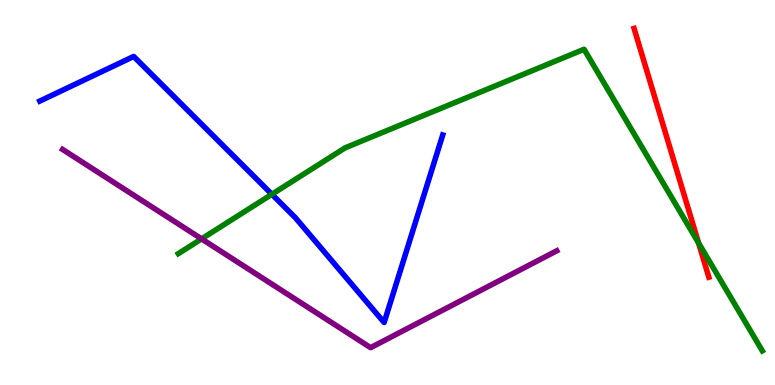[{'lines': ['blue', 'red'], 'intersections': []}, {'lines': ['green', 'red'], 'intersections': [{'x': 9.01, 'y': 3.69}]}, {'lines': ['purple', 'red'], 'intersections': []}, {'lines': ['blue', 'green'], 'intersections': [{'x': 3.51, 'y': 4.95}]}, {'lines': ['blue', 'purple'], 'intersections': []}, {'lines': ['green', 'purple'], 'intersections': [{'x': 2.6, 'y': 3.8}]}]